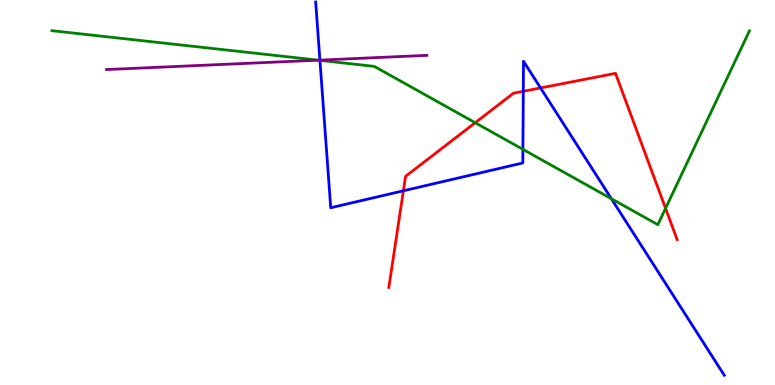[{'lines': ['blue', 'red'], 'intersections': [{'x': 5.21, 'y': 5.04}, {'x': 6.75, 'y': 7.63}, {'x': 6.97, 'y': 7.72}]}, {'lines': ['green', 'red'], 'intersections': [{'x': 6.13, 'y': 6.81}, {'x': 8.59, 'y': 4.59}]}, {'lines': ['purple', 'red'], 'intersections': []}, {'lines': ['blue', 'green'], 'intersections': [{'x': 4.13, 'y': 8.43}, {'x': 6.75, 'y': 6.12}, {'x': 7.89, 'y': 4.84}]}, {'lines': ['blue', 'purple'], 'intersections': [{'x': 4.13, 'y': 8.44}]}, {'lines': ['green', 'purple'], 'intersections': [{'x': 4.11, 'y': 8.44}]}]